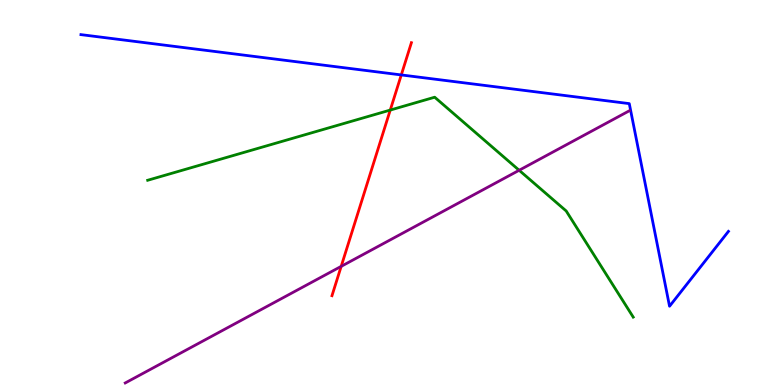[{'lines': ['blue', 'red'], 'intersections': [{'x': 5.18, 'y': 8.05}]}, {'lines': ['green', 'red'], 'intersections': [{'x': 5.04, 'y': 7.14}]}, {'lines': ['purple', 'red'], 'intersections': [{'x': 4.4, 'y': 3.08}]}, {'lines': ['blue', 'green'], 'intersections': []}, {'lines': ['blue', 'purple'], 'intersections': []}, {'lines': ['green', 'purple'], 'intersections': [{'x': 6.7, 'y': 5.58}]}]